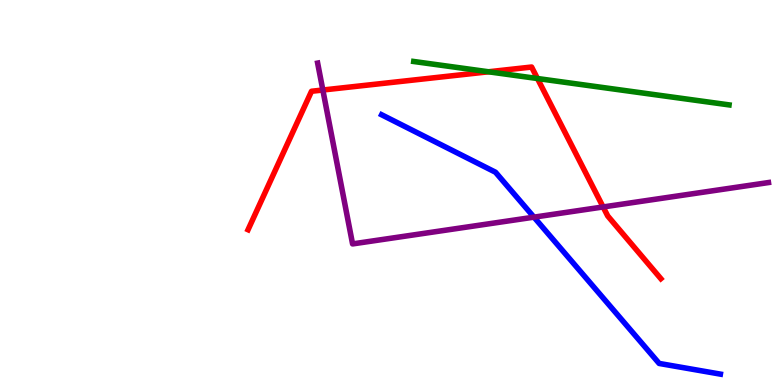[{'lines': ['blue', 'red'], 'intersections': []}, {'lines': ['green', 'red'], 'intersections': [{'x': 6.3, 'y': 8.14}, {'x': 6.94, 'y': 7.96}]}, {'lines': ['purple', 'red'], 'intersections': [{'x': 4.17, 'y': 7.66}, {'x': 7.78, 'y': 4.62}]}, {'lines': ['blue', 'green'], 'intersections': []}, {'lines': ['blue', 'purple'], 'intersections': [{'x': 6.89, 'y': 4.36}]}, {'lines': ['green', 'purple'], 'intersections': []}]